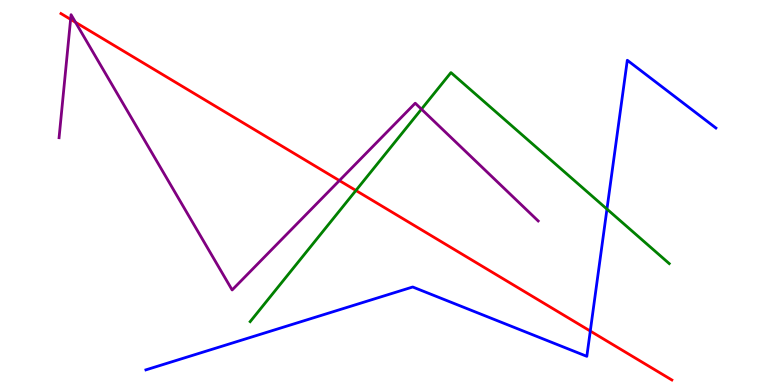[{'lines': ['blue', 'red'], 'intersections': [{'x': 7.62, 'y': 1.4}]}, {'lines': ['green', 'red'], 'intersections': [{'x': 4.59, 'y': 5.05}]}, {'lines': ['purple', 'red'], 'intersections': [{'x': 0.911, 'y': 9.5}, {'x': 0.974, 'y': 9.42}, {'x': 4.38, 'y': 5.31}]}, {'lines': ['blue', 'green'], 'intersections': [{'x': 7.83, 'y': 4.57}]}, {'lines': ['blue', 'purple'], 'intersections': []}, {'lines': ['green', 'purple'], 'intersections': [{'x': 5.44, 'y': 7.16}]}]